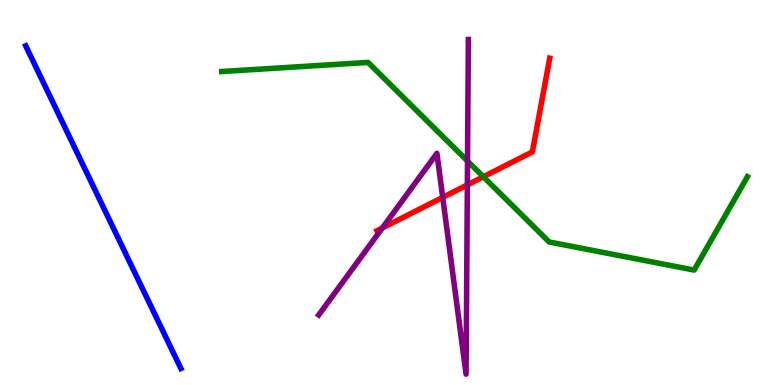[{'lines': ['blue', 'red'], 'intersections': []}, {'lines': ['green', 'red'], 'intersections': [{'x': 6.24, 'y': 5.41}]}, {'lines': ['purple', 'red'], 'intersections': [{'x': 4.93, 'y': 4.08}, {'x': 5.71, 'y': 4.87}, {'x': 6.03, 'y': 5.2}]}, {'lines': ['blue', 'green'], 'intersections': []}, {'lines': ['blue', 'purple'], 'intersections': []}, {'lines': ['green', 'purple'], 'intersections': [{'x': 6.03, 'y': 5.82}]}]